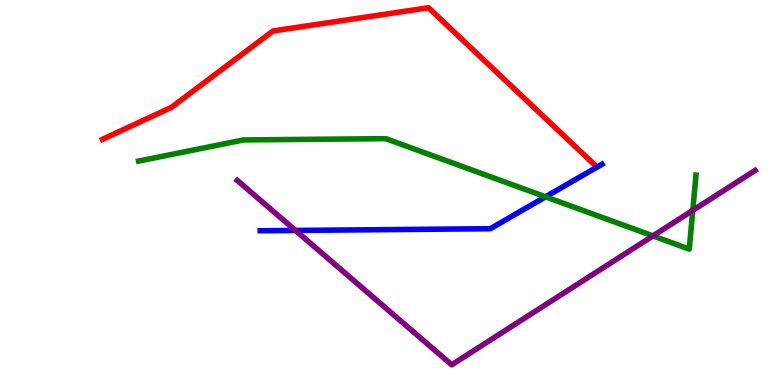[{'lines': ['blue', 'red'], 'intersections': []}, {'lines': ['green', 'red'], 'intersections': []}, {'lines': ['purple', 'red'], 'intersections': []}, {'lines': ['blue', 'green'], 'intersections': [{'x': 7.04, 'y': 4.89}]}, {'lines': ['blue', 'purple'], 'intersections': [{'x': 3.81, 'y': 4.01}]}, {'lines': ['green', 'purple'], 'intersections': [{'x': 8.43, 'y': 3.87}, {'x': 8.94, 'y': 4.54}]}]